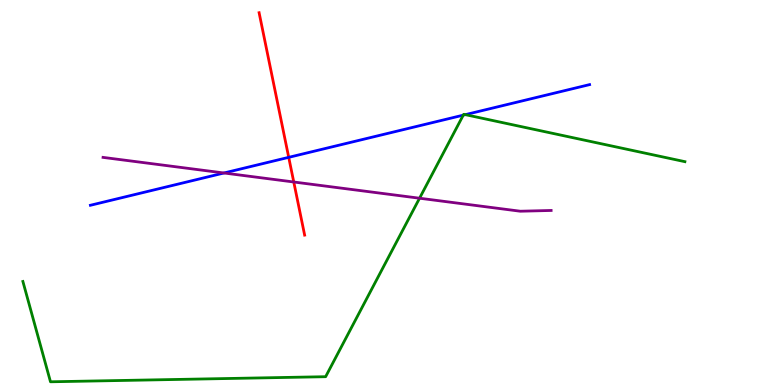[{'lines': ['blue', 'red'], 'intersections': [{'x': 3.73, 'y': 5.91}]}, {'lines': ['green', 'red'], 'intersections': []}, {'lines': ['purple', 'red'], 'intersections': [{'x': 3.79, 'y': 5.27}]}, {'lines': ['blue', 'green'], 'intersections': [{'x': 5.98, 'y': 7.01}, {'x': 6.0, 'y': 7.02}]}, {'lines': ['blue', 'purple'], 'intersections': [{'x': 2.89, 'y': 5.51}]}, {'lines': ['green', 'purple'], 'intersections': [{'x': 5.41, 'y': 4.85}]}]